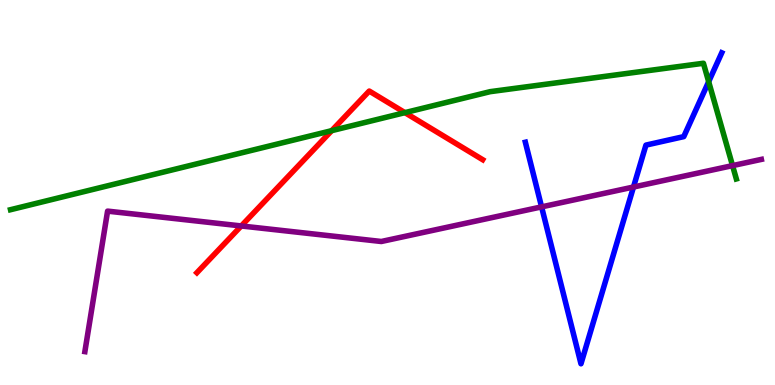[{'lines': ['blue', 'red'], 'intersections': []}, {'lines': ['green', 'red'], 'intersections': [{'x': 4.28, 'y': 6.61}, {'x': 5.22, 'y': 7.07}]}, {'lines': ['purple', 'red'], 'intersections': [{'x': 3.11, 'y': 4.13}]}, {'lines': ['blue', 'green'], 'intersections': [{'x': 9.14, 'y': 7.88}]}, {'lines': ['blue', 'purple'], 'intersections': [{'x': 6.99, 'y': 4.63}, {'x': 8.17, 'y': 5.14}]}, {'lines': ['green', 'purple'], 'intersections': [{'x': 9.45, 'y': 5.7}]}]